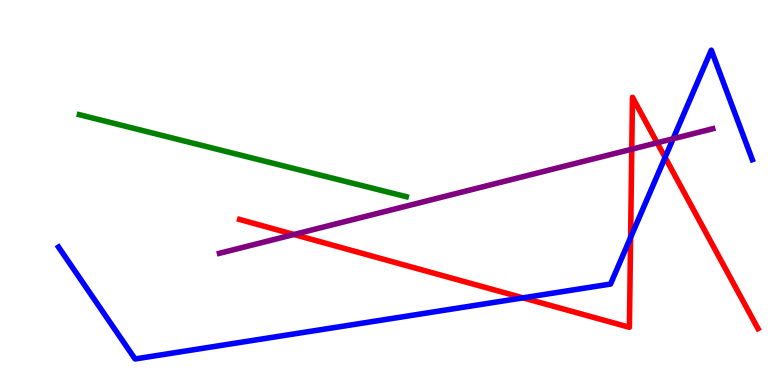[{'lines': ['blue', 'red'], 'intersections': [{'x': 6.75, 'y': 2.26}, {'x': 8.14, 'y': 3.83}, {'x': 8.58, 'y': 5.91}]}, {'lines': ['green', 'red'], 'intersections': []}, {'lines': ['purple', 'red'], 'intersections': [{'x': 3.79, 'y': 3.91}, {'x': 8.15, 'y': 6.12}, {'x': 8.48, 'y': 6.29}]}, {'lines': ['blue', 'green'], 'intersections': []}, {'lines': ['blue', 'purple'], 'intersections': [{'x': 8.69, 'y': 6.4}]}, {'lines': ['green', 'purple'], 'intersections': []}]